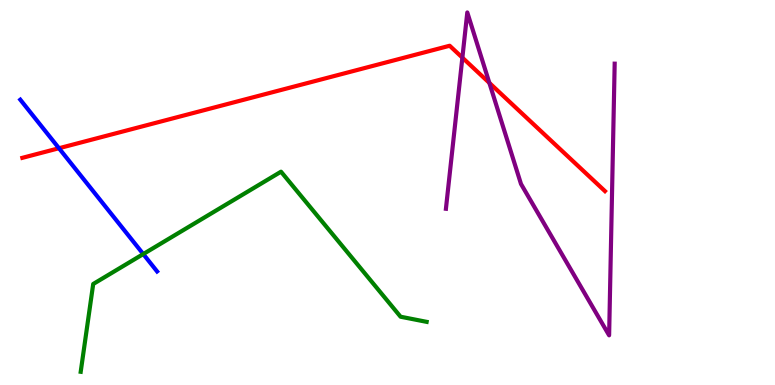[{'lines': ['blue', 'red'], 'intersections': [{'x': 0.761, 'y': 6.15}]}, {'lines': ['green', 'red'], 'intersections': []}, {'lines': ['purple', 'red'], 'intersections': [{'x': 5.97, 'y': 8.5}, {'x': 6.31, 'y': 7.85}]}, {'lines': ['blue', 'green'], 'intersections': [{'x': 1.85, 'y': 3.4}]}, {'lines': ['blue', 'purple'], 'intersections': []}, {'lines': ['green', 'purple'], 'intersections': []}]